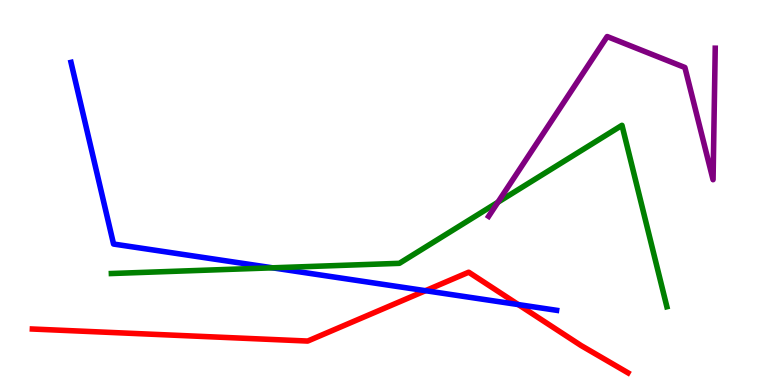[{'lines': ['blue', 'red'], 'intersections': [{'x': 5.49, 'y': 2.45}, {'x': 6.69, 'y': 2.09}]}, {'lines': ['green', 'red'], 'intersections': []}, {'lines': ['purple', 'red'], 'intersections': []}, {'lines': ['blue', 'green'], 'intersections': [{'x': 3.52, 'y': 3.04}]}, {'lines': ['blue', 'purple'], 'intersections': []}, {'lines': ['green', 'purple'], 'intersections': [{'x': 6.42, 'y': 4.75}]}]